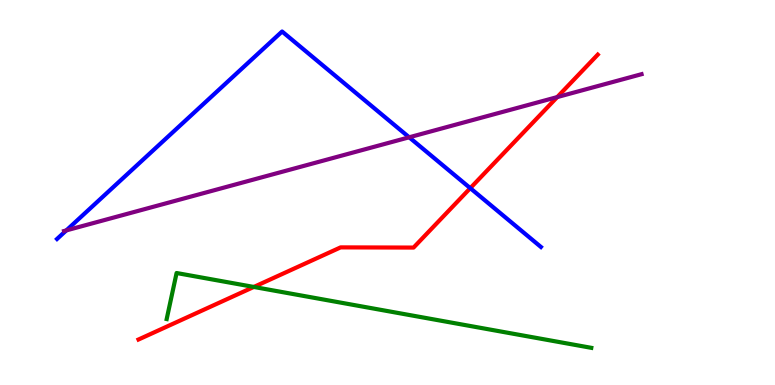[{'lines': ['blue', 'red'], 'intersections': [{'x': 6.07, 'y': 5.11}]}, {'lines': ['green', 'red'], 'intersections': [{'x': 3.27, 'y': 2.55}]}, {'lines': ['purple', 'red'], 'intersections': [{'x': 7.19, 'y': 7.48}]}, {'lines': ['blue', 'green'], 'intersections': []}, {'lines': ['blue', 'purple'], 'intersections': [{'x': 0.856, 'y': 4.02}, {'x': 5.28, 'y': 6.43}]}, {'lines': ['green', 'purple'], 'intersections': []}]